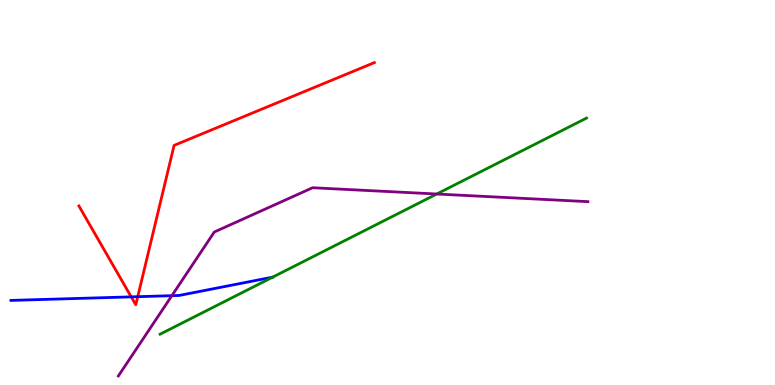[{'lines': ['blue', 'red'], 'intersections': [{'x': 1.69, 'y': 2.29}, {'x': 1.78, 'y': 2.29}]}, {'lines': ['green', 'red'], 'intersections': []}, {'lines': ['purple', 'red'], 'intersections': []}, {'lines': ['blue', 'green'], 'intersections': [{'x': 3.52, 'y': 2.8}]}, {'lines': ['blue', 'purple'], 'intersections': [{'x': 2.22, 'y': 2.32}]}, {'lines': ['green', 'purple'], 'intersections': [{'x': 5.64, 'y': 4.96}]}]